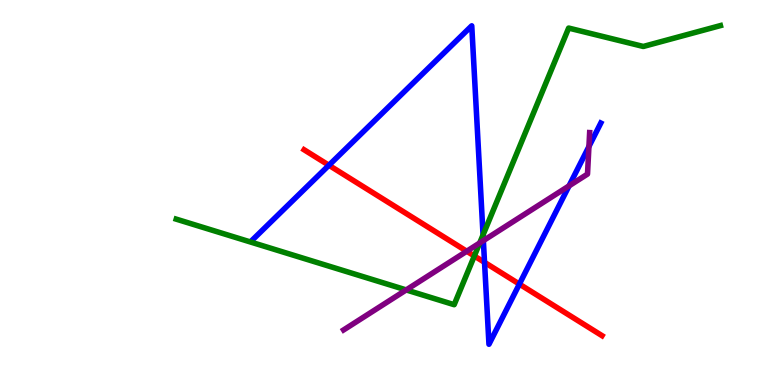[{'lines': ['blue', 'red'], 'intersections': [{'x': 4.24, 'y': 5.71}, {'x': 6.25, 'y': 3.19}, {'x': 6.7, 'y': 2.62}]}, {'lines': ['green', 'red'], 'intersections': [{'x': 6.12, 'y': 3.35}]}, {'lines': ['purple', 'red'], 'intersections': [{'x': 6.02, 'y': 3.47}]}, {'lines': ['blue', 'green'], 'intersections': [{'x': 6.23, 'y': 3.9}]}, {'lines': ['blue', 'purple'], 'intersections': [{'x': 6.24, 'y': 3.75}, {'x': 7.34, 'y': 5.17}, {'x': 7.6, 'y': 6.19}]}, {'lines': ['green', 'purple'], 'intersections': [{'x': 5.24, 'y': 2.47}, {'x': 6.19, 'y': 3.69}]}]